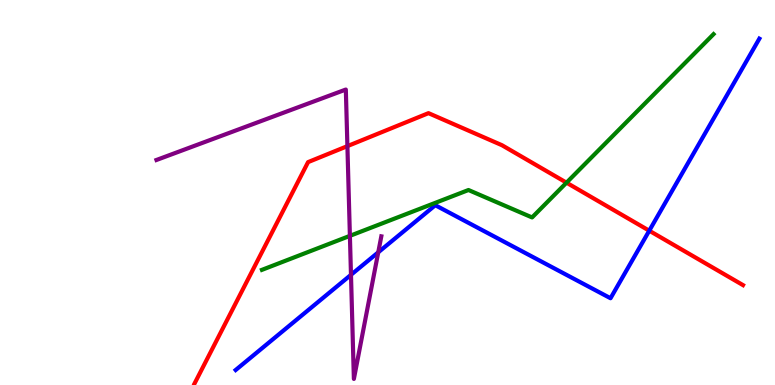[{'lines': ['blue', 'red'], 'intersections': [{'x': 8.38, 'y': 4.01}]}, {'lines': ['green', 'red'], 'intersections': [{'x': 7.31, 'y': 5.26}]}, {'lines': ['purple', 'red'], 'intersections': [{'x': 4.48, 'y': 6.2}]}, {'lines': ['blue', 'green'], 'intersections': []}, {'lines': ['blue', 'purple'], 'intersections': [{'x': 4.53, 'y': 2.86}, {'x': 4.88, 'y': 3.45}]}, {'lines': ['green', 'purple'], 'intersections': [{'x': 4.51, 'y': 3.87}]}]